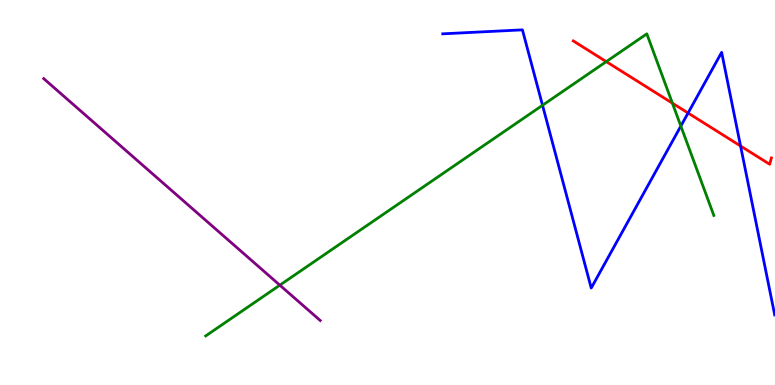[{'lines': ['blue', 'red'], 'intersections': [{'x': 8.88, 'y': 7.06}, {'x': 9.56, 'y': 6.21}]}, {'lines': ['green', 'red'], 'intersections': [{'x': 7.82, 'y': 8.4}, {'x': 8.68, 'y': 7.32}]}, {'lines': ['purple', 'red'], 'intersections': []}, {'lines': ['blue', 'green'], 'intersections': [{'x': 7.0, 'y': 7.27}, {'x': 8.79, 'y': 6.73}]}, {'lines': ['blue', 'purple'], 'intersections': []}, {'lines': ['green', 'purple'], 'intersections': [{'x': 3.61, 'y': 2.59}]}]